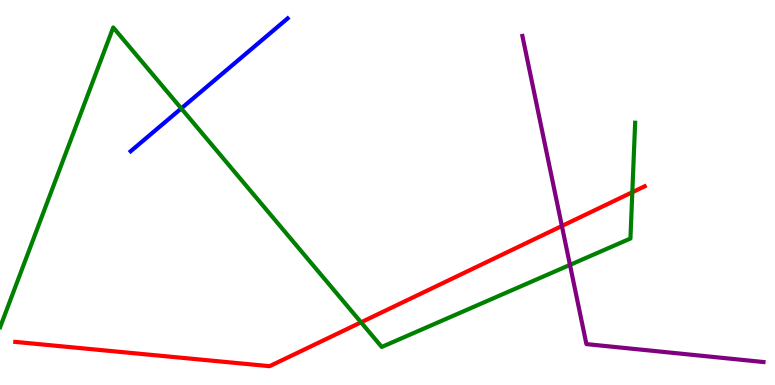[{'lines': ['blue', 'red'], 'intersections': []}, {'lines': ['green', 'red'], 'intersections': [{'x': 4.66, 'y': 1.63}, {'x': 8.16, 'y': 5.01}]}, {'lines': ['purple', 'red'], 'intersections': [{'x': 7.25, 'y': 4.13}]}, {'lines': ['blue', 'green'], 'intersections': [{'x': 2.34, 'y': 7.18}]}, {'lines': ['blue', 'purple'], 'intersections': []}, {'lines': ['green', 'purple'], 'intersections': [{'x': 7.35, 'y': 3.12}]}]